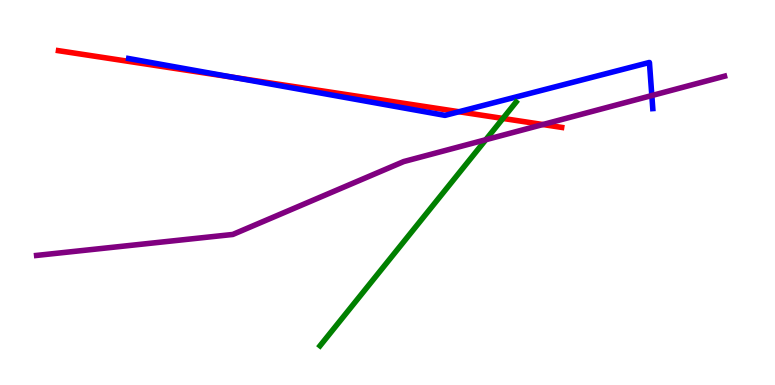[{'lines': ['blue', 'red'], 'intersections': [{'x': 3.01, 'y': 7.99}, {'x': 5.92, 'y': 7.1}]}, {'lines': ['green', 'red'], 'intersections': [{'x': 6.49, 'y': 6.92}]}, {'lines': ['purple', 'red'], 'intersections': [{'x': 7.0, 'y': 6.77}]}, {'lines': ['blue', 'green'], 'intersections': []}, {'lines': ['blue', 'purple'], 'intersections': [{'x': 8.41, 'y': 7.52}]}, {'lines': ['green', 'purple'], 'intersections': [{'x': 6.27, 'y': 6.37}]}]